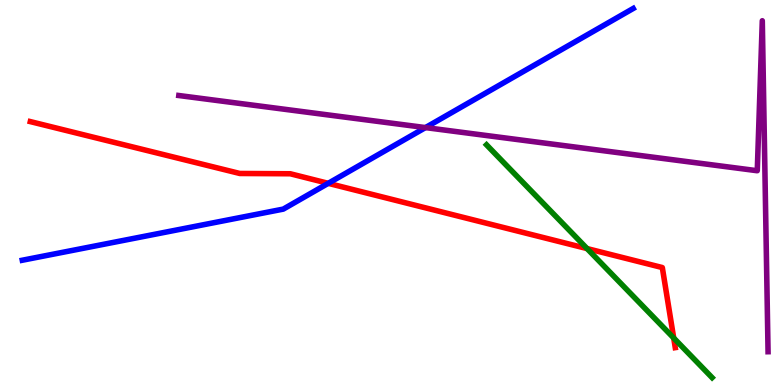[{'lines': ['blue', 'red'], 'intersections': [{'x': 4.24, 'y': 5.24}]}, {'lines': ['green', 'red'], 'intersections': [{'x': 7.57, 'y': 3.54}, {'x': 8.69, 'y': 1.22}]}, {'lines': ['purple', 'red'], 'intersections': []}, {'lines': ['blue', 'green'], 'intersections': []}, {'lines': ['blue', 'purple'], 'intersections': [{'x': 5.49, 'y': 6.69}]}, {'lines': ['green', 'purple'], 'intersections': []}]